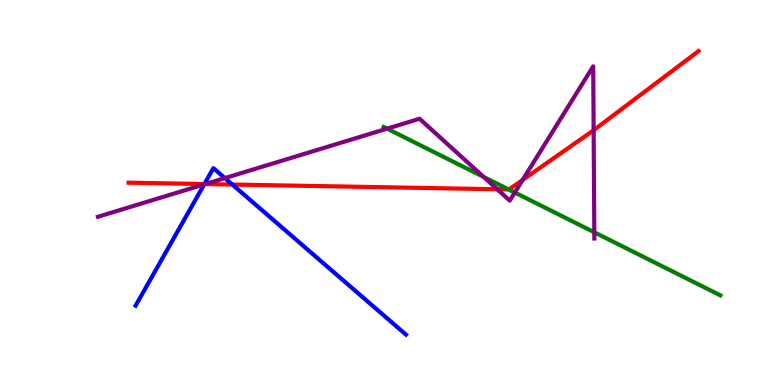[{'lines': ['blue', 'red'], 'intersections': [{'x': 2.64, 'y': 5.22}, {'x': 3.0, 'y': 5.21}]}, {'lines': ['green', 'red'], 'intersections': [{'x': 6.56, 'y': 5.08}]}, {'lines': ['purple', 'red'], 'intersections': [{'x': 2.65, 'y': 5.22}, {'x': 6.42, 'y': 5.08}, {'x': 6.74, 'y': 5.33}, {'x': 7.66, 'y': 6.62}]}, {'lines': ['blue', 'green'], 'intersections': []}, {'lines': ['blue', 'purple'], 'intersections': [{'x': 2.63, 'y': 5.21}, {'x': 2.9, 'y': 5.37}]}, {'lines': ['green', 'purple'], 'intersections': [{'x': 5.0, 'y': 6.66}, {'x': 6.24, 'y': 5.4}, {'x': 6.64, 'y': 5.0}, {'x': 7.67, 'y': 3.97}]}]